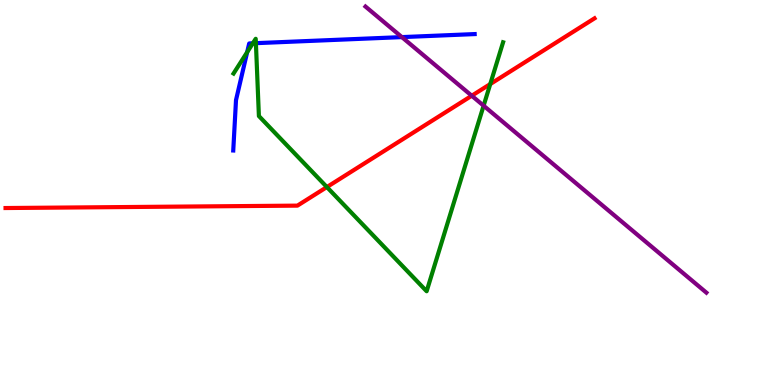[{'lines': ['blue', 'red'], 'intersections': []}, {'lines': ['green', 'red'], 'intersections': [{'x': 4.22, 'y': 5.14}, {'x': 6.33, 'y': 7.82}]}, {'lines': ['purple', 'red'], 'intersections': [{'x': 6.09, 'y': 7.51}]}, {'lines': ['blue', 'green'], 'intersections': [{'x': 3.19, 'y': 8.64}, {'x': 3.26, 'y': 8.88}, {'x': 3.3, 'y': 8.88}]}, {'lines': ['blue', 'purple'], 'intersections': [{'x': 5.19, 'y': 9.04}]}, {'lines': ['green', 'purple'], 'intersections': [{'x': 6.24, 'y': 7.25}]}]